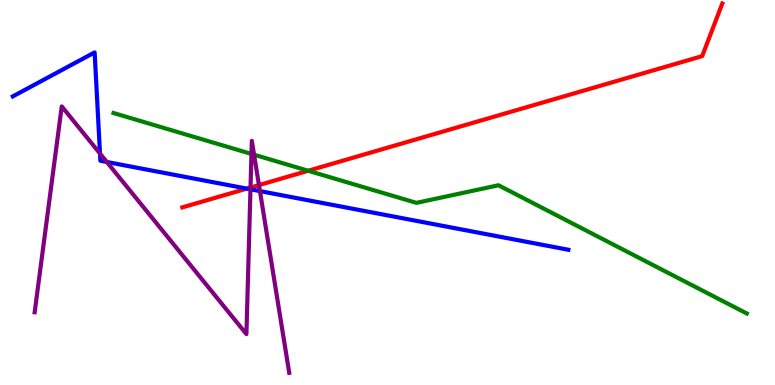[{'lines': ['blue', 'red'], 'intersections': [{'x': 3.18, 'y': 5.1}]}, {'lines': ['green', 'red'], 'intersections': [{'x': 3.98, 'y': 5.56}]}, {'lines': ['purple', 'red'], 'intersections': [{'x': 3.23, 'y': 5.13}, {'x': 3.34, 'y': 5.19}]}, {'lines': ['blue', 'green'], 'intersections': []}, {'lines': ['blue', 'purple'], 'intersections': [{'x': 1.29, 'y': 6.01}, {'x': 1.38, 'y': 5.79}, {'x': 3.23, 'y': 5.08}, {'x': 3.35, 'y': 5.04}]}, {'lines': ['green', 'purple'], 'intersections': [{'x': 3.24, 'y': 6.0}, {'x': 3.28, 'y': 5.98}]}]